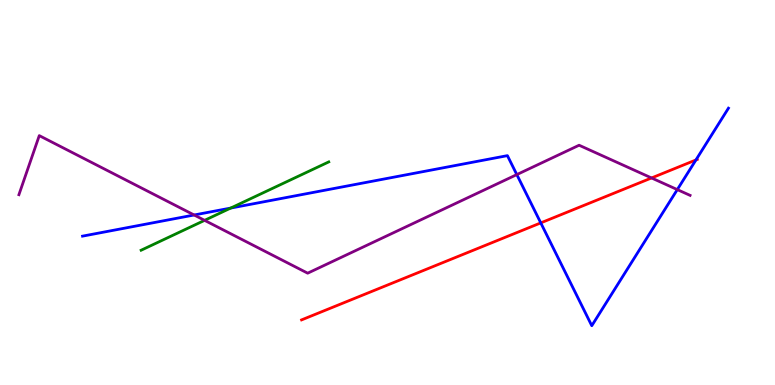[{'lines': ['blue', 'red'], 'intersections': [{'x': 6.98, 'y': 4.21}, {'x': 8.98, 'y': 5.85}]}, {'lines': ['green', 'red'], 'intersections': []}, {'lines': ['purple', 'red'], 'intersections': [{'x': 8.41, 'y': 5.38}]}, {'lines': ['blue', 'green'], 'intersections': [{'x': 2.98, 'y': 4.6}]}, {'lines': ['blue', 'purple'], 'intersections': [{'x': 2.51, 'y': 4.42}, {'x': 6.67, 'y': 5.47}, {'x': 8.74, 'y': 5.08}]}, {'lines': ['green', 'purple'], 'intersections': [{'x': 2.64, 'y': 4.28}]}]